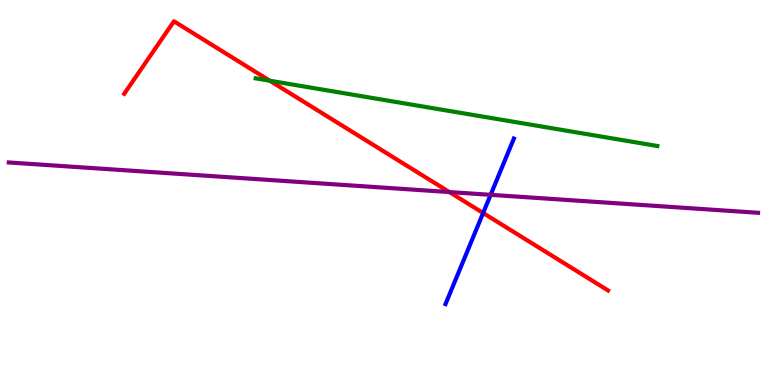[{'lines': ['blue', 'red'], 'intersections': [{'x': 6.23, 'y': 4.47}]}, {'lines': ['green', 'red'], 'intersections': [{'x': 3.48, 'y': 7.9}]}, {'lines': ['purple', 'red'], 'intersections': [{'x': 5.8, 'y': 5.01}]}, {'lines': ['blue', 'green'], 'intersections': []}, {'lines': ['blue', 'purple'], 'intersections': [{'x': 6.33, 'y': 4.94}]}, {'lines': ['green', 'purple'], 'intersections': []}]